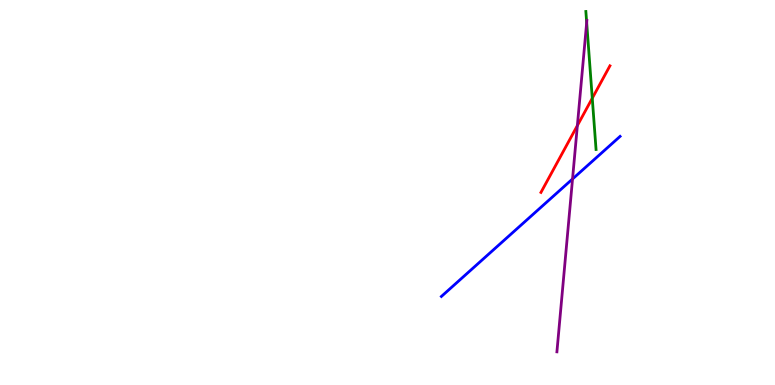[{'lines': ['blue', 'red'], 'intersections': []}, {'lines': ['green', 'red'], 'intersections': [{'x': 7.64, 'y': 7.45}]}, {'lines': ['purple', 'red'], 'intersections': [{'x': 7.45, 'y': 6.74}]}, {'lines': ['blue', 'green'], 'intersections': []}, {'lines': ['blue', 'purple'], 'intersections': [{'x': 7.39, 'y': 5.35}]}, {'lines': ['green', 'purple'], 'intersections': [{'x': 7.57, 'y': 9.41}]}]